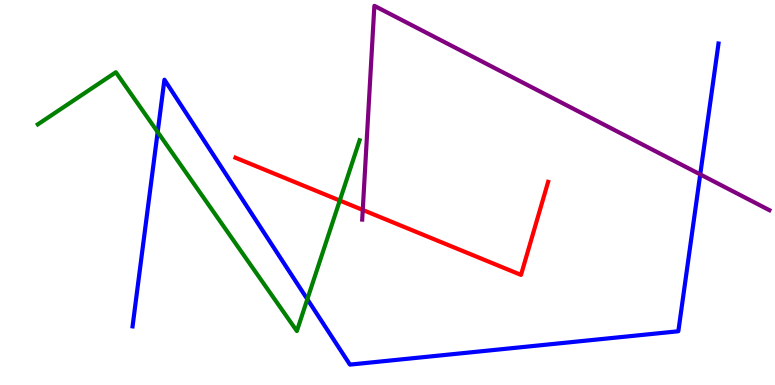[{'lines': ['blue', 'red'], 'intersections': []}, {'lines': ['green', 'red'], 'intersections': [{'x': 4.38, 'y': 4.79}]}, {'lines': ['purple', 'red'], 'intersections': [{'x': 4.68, 'y': 4.55}]}, {'lines': ['blue', 'green'], 'intersections': [{'x': 2.03, 'y': 6.57}, {'x': 3.97, 'y': 2.23}]}, {'lines': ['blue', 'purple'], 'intersections': [{'x': 9.04, 'y': 5.47}]}, {'lines': ['green', 'purple'], 'intersections': []}]